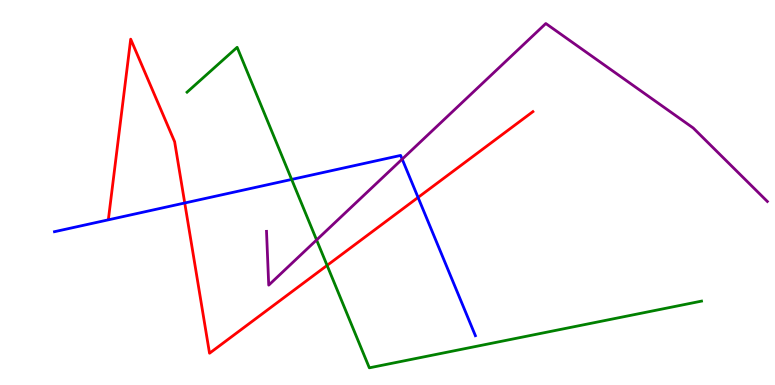[{'lines': ['blue', 'red'], 'intersections': [{'x': 2.38, 'y': 4.73}, {'x': 5.39, 'y': 4.87}]}, {'lines': ['green', 'red'], 'intersections': [{'x': 4.22, 'y': 3.11}]}, {'lines': ['purple', 'red'], 'intersections': []}, {'lines': ['blue', 'green'], 'intersections': [{'x': 3.76, 'y': 5.34}]}, {'lines': ['blue', 'purple'], 'intersections': [{'x': 5.19, 'y': 5.87}]}, {'lines': ['green', 'purple'], 'intersections': [{'x': 4.09, 'y': 3.77}]}]